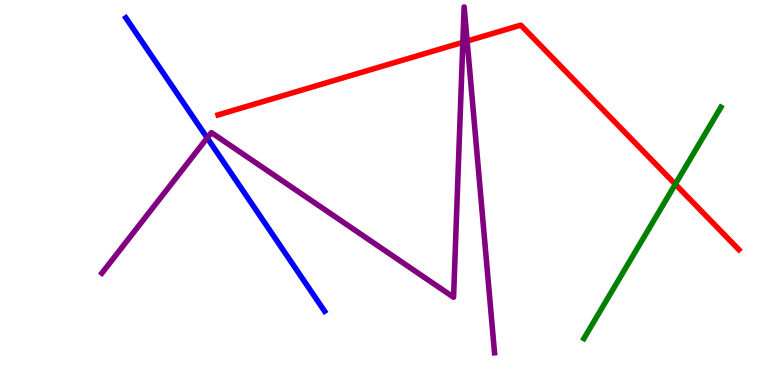[{'lines': ['blue', 'red'], 'intersections': []}, {'lines': ['green', 'red'], 'intersections': [{'x': 8.71, 'y': 5.22}]}, {'lines': ['purple', 'red'], 'intersections': [{'x': 5.97, 'y': 8.9}, {'x': 6.03, 'y': 8.93}]}, {'lines': ['blue', 'green'], 'intersections': []}, {'lines': ['blue', 'purple'], 'intersections': [{'x': 2.67, 'y': 6.42}]}, {'lines': ['green', 'purple'], 'intersections': []}]